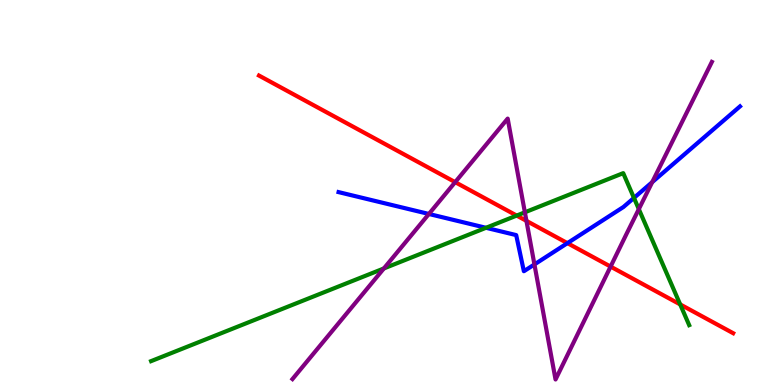[{'lines': ['blue', 'red'], 'intersections': [{'x': 7.32, 'y': 3.68}]}, {'lines': ['green', 'red'], 'intersections': [{'x': 6.67, 'y': 4.4}, {'x': 8.78, 'y': 2.09}]}, {'lines': ['purple', 'red'], 'intersections': [{'x': 5.87, 'y': 5.27}, {'x': 6.79, 'y': 4.26}, {'x': 7.88, 'y': 3.08}]}, {'lines': ['blue', 'green'], 'intersections': [{'x': 6.27, 'y': 4.08}, {'x': 8.18, 'y': 4.86}]}, {'lines': ['blue', 'purple'], 'intersections': [{'x': 5.53, 'y': 4.44}, {'x': 6.9, 'y': 3.13}, {'x': 8.42, 'y': 5.27}]}, {'lines': ['green', 'purple'], 'intersections': [{'x': 4.95, 'y': 3.03}, {'x': 6.77, 'y': 4.49}, {'x': 8.24, 'y': 4.57}]}]